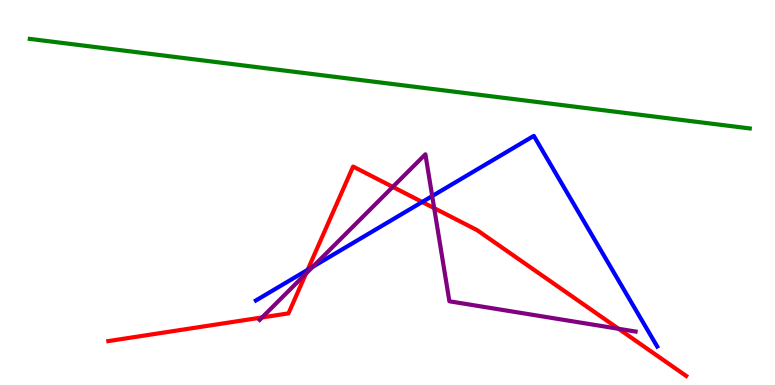[{'lines': ['blue', 'red'], 'intersections': [{'x': 3.97, 'y': 2.99}, {'x': 5.45, 'y': 4.75}]}, {'lines': ['green', 'red'], 'intersections': []}, {'lines': ['purple', 'red'], 'intersections': [{'x': 3.38, 'y': 1.75}, {'x': 3.95, 'y': 2.89}, {'x': 5.07, 'y': 5.15}, {'x': 5.6, 'y': 4.59}, {'x': 7.98, 'y': 1.46}]}, {'lines': ['blue', 'green'], 'intersections': []}, {'lines': ['blue', 'purple'], 'intersections': [{'x': 4.04, 'y': 3.07}, {'x': 5.58, 'y': 4.91}]}, {'lines': ['green', 'purple'], 'intersections': []}]